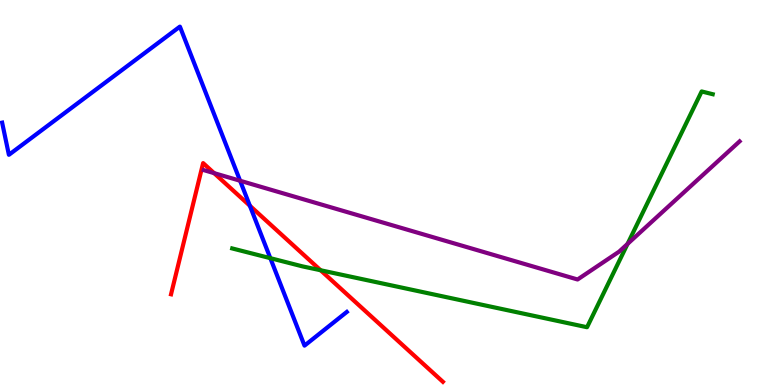[{'lines': ['blue', 'red'], 'intersections': [{'x': 3.22, 'y': 4.66}]}, {'lines': ['green', 'red'], 'intersections': [{'x': 4.14, 'y': 2.98}]}, {'lines': ['purple', 'red'], 'intersections': [{'x': 2.76, 'y': 5.5}]}, {'lines': ['blue', 'green'], 'intersections': [{'x': 3.49, 'y': 3.29}]}, {'lines': ['blue', 'purple'], 'intersections': [{'x': 3.1, 'y': 5.31}]}, {'lines': ['green', 'purple'], 'intersections': [{'x': 8.1, 'y': 3.66}]}]